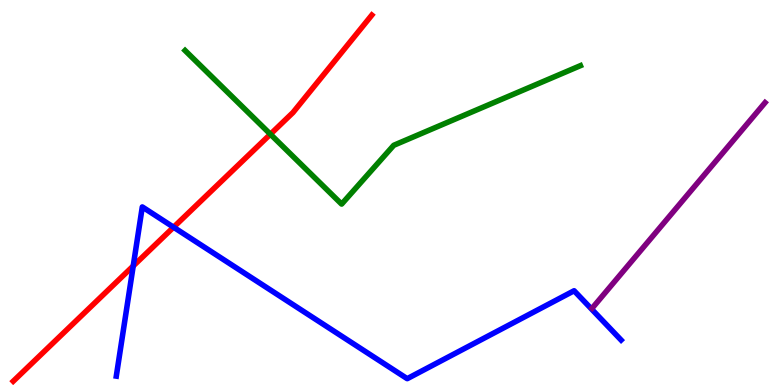[{'lines': ['blue', 'red'], 'intersections': [{'x': 1.72, 'y': 3.09}, {'x': 2.24, 'y': 4.1}]}, {'lines': ['green', 'red'], 'intersections': [{'x': 3.49, 'y': 6.51}]}, {'lines': ['purple', 'red'], 'intersections': []}, {'lines': ['blue', 'green'], 'intersections': []}, {'lines': ['blue', 'purple'], 'intersections': []}, {'lines': ['green', 'purple'], 'intersections': []}]